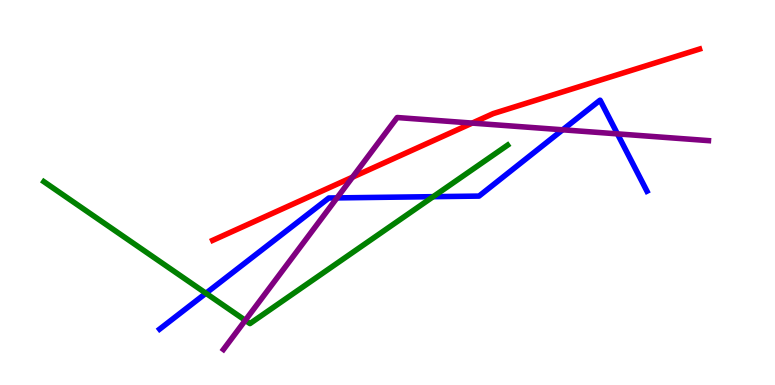[{'lines': ['blue', 'red'], 'intersections': []}, {'lines': ['green', 'red'], 'intersections': []}, {'lines': ['purple', 'red'], 'intersections': [{'x': 4.55, 'y': 5.4}, {'x': 6.09, 'y': 6.8}]}, {'lines': ['blue', 'green'], 'intersections': [{'x': 2.66, 'y': 2.38}, {'x': 5.59, 'y': 4.89}]}, {'lines': ['blue', 'purple'], 'intersections': [{'x': 4.35, 'y': 4.86}, {'x': 7.26, 'y': 6.63}, {'x': 7.97, 'y': 6.52}]}, {'lines': ['green', 'purple'], 'intersections': [{'x': 3.16, 'y': 1.68}]}]